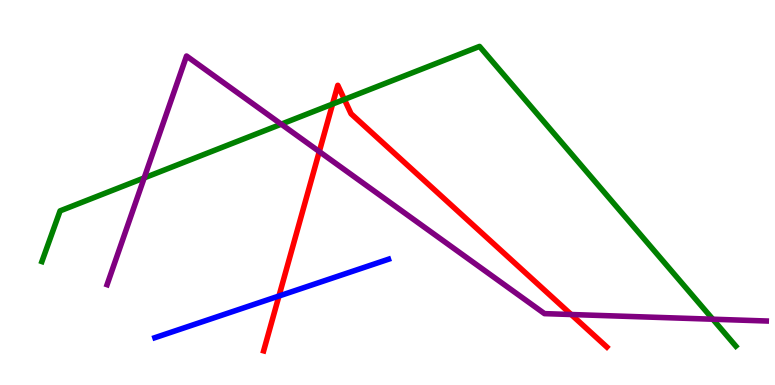[{'lines': ['blue', 'red'], 'intersections': [{'x': 3.6, 'y': 2.31}]}, {'lines': ['green', 'red'], 'intersections': [{'x': 4.29, 'y': 7.3}, {'x': 4.44, 'y': 7.42}]}, {'lines': ['purple', 'red'], 'intersections': [{'x': 4.12, 'y': 6.06}, {'x': 7.37, 'y': 1.83}]}, {'lines': ['blue', 'green'], 'intersections': []}, {'lines': ['blue', 'purple'], 'intersections': []}, {'lines': ['green', 'purple'], 'intersections': [{'x': 1.86, 'y': 5.38}, {'x': 3.63, 'y': 6.77}, {'x': 9.2, 'y': 1.71}]}]